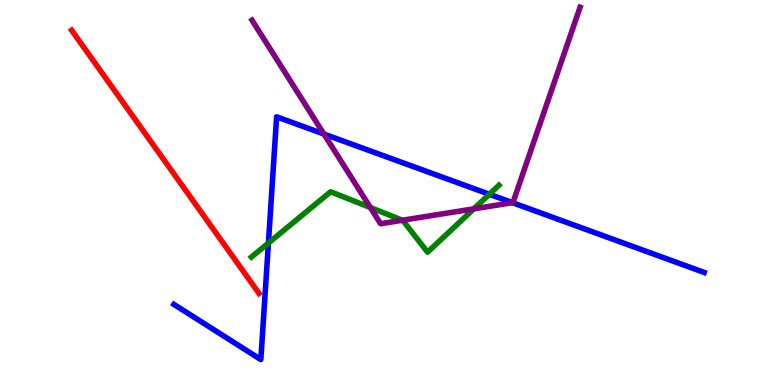[{'lines': ['blue', 'red'], 'intersections': []}, {'lines': ['green', 'red'], 'intersections': []}, {'lines': ['purple', 'red'], 'intersections': []}, {'lines': ['blue', 'green'], 'intersections': [{'x': 3.46, 'y': 3.69}, {'x': 6.31, 'y': 4.95}]}, {'lines': ['blue', 'purple'], 'intersections': [{'x': 4.18, 'y': 6.52}, {'x': 6.61, 'y': 4.74}]}, {'lines': ['green', 'purple'], 'intersections': [{'x': 4.78, 'y': 4.61}, {'x': 5.19, 'y': 4.28}, {'x': 6.11, 'y': 4.58}]}]